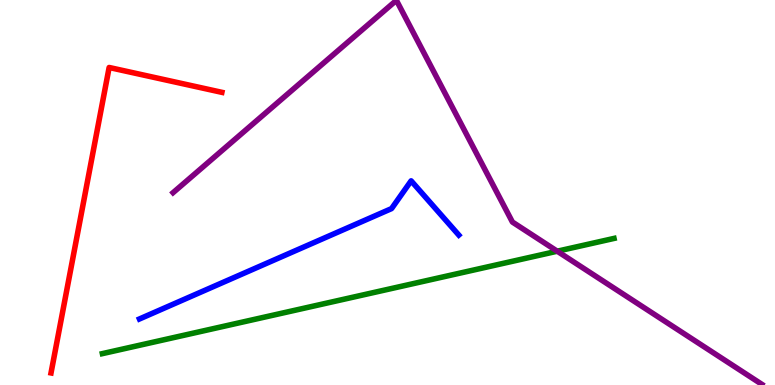[{'lines': ['blue', 'red'], 'intersections': []}, {'lines': ['green', 'red'], 'intersections': []}, {'lines': ['purple', 'red'], 'intersections': []}, {'lines': ['blue', 'green'], 'intersections': []}, {'lines': ['blue', 'purple'], 'intersections': []}, {'lines': ['green', 'purple'], 'intersections': [{'x': 7.19, 'y': 3.48}]}]